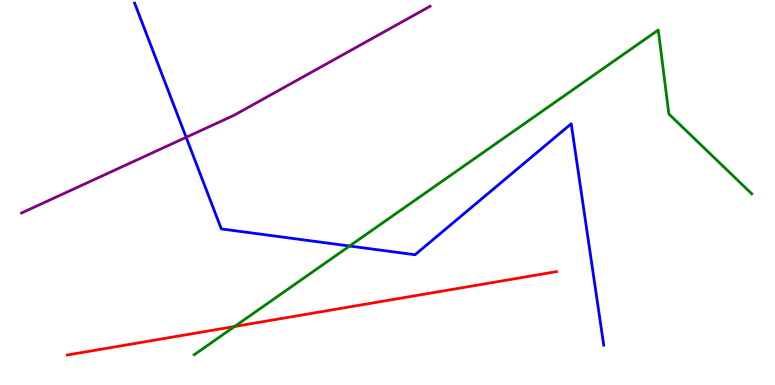[{'lines': ['blue', 'red'], 'intersections': []}, {'lines': ['green', 'red'], 'intersections': [{'x': 3.03, 'y': 1.52}]}, {'lines': ['purple', 'red'], 'intersections': []}, {'lines': ['blue', 'green'], 'intersections': [{'x': 4.51, 'y': 3.61}]}, {'lines': ['blue', 'purple'], 'intersections': [{'x': 2.4, 'y': 6.43}]}, {'lines': ['green', 'purple'], 'intersections': []}]